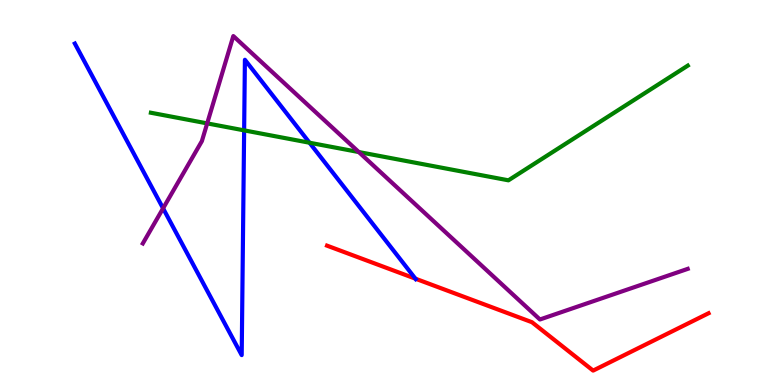[{'lines': ['blue', 'red'], 'intersections': [{'x': 5.36, 'y': 2.76}]}, {'lines': ['green', 'red'], 'intersections': []}, {'lines': ['purple', 'red'], 'intersections': []}, {'lines': ['blue', 'green'], 'intersections': [{'x': 3.15, 'y': 6.61}, {'x': 3.99, 'y': 6.29}]}, {'lines': ['blue', 'purple'], 'intersections': [{'x': 2.1, 'y': 4.59}]}, {'lines': ['green', 'purple'], 'intersections': [{'x': 2.67, 'y': 6.8}, {'x': 4.63, 'y': 6.05}]}]